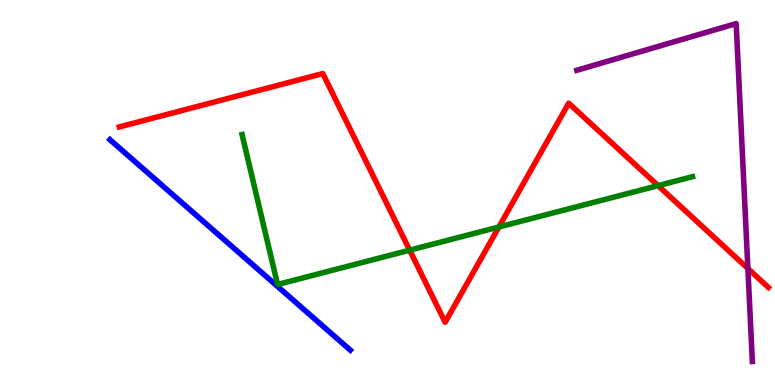[{'lines': ['blue', 'red'], 'intersections': []}, {'lines': ['green', 'red'], 'intersections': [{'x': 5.29, 'y': 3.5}, {'x': 6.44, 'y': 4.1}, {'x': 8.49, 'y': 5.18}]}, {'lines': ['purple', 'red'], 'intersections': [{'x': 9.65, 'y': 3.03}]}, {'lines': ['blue', 'green'], 'intersections': []}, {'lines': ['blue', 'purple'], 'intersections': []}, {'lines': ['green', 'purple'], 'intersections': []}]